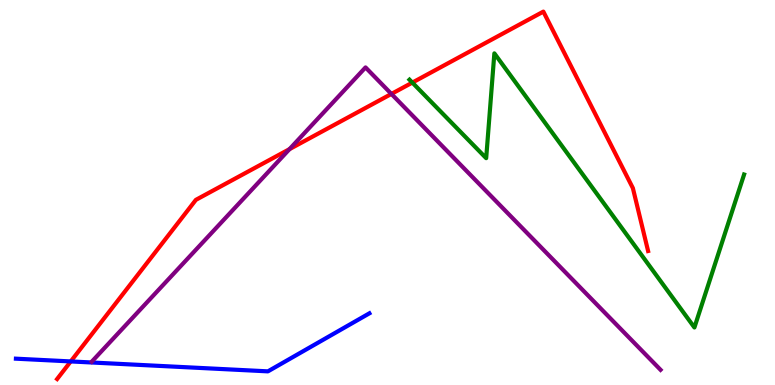[{'lines': ['blue', 'red'], 'intersections': [{'x': 0.913, 'y': 0.612}]}, {'lines': ['green', 'red'], 'intersections': [{'x': 5.32, 'y': 7.85}]}, {'lines': ['purple', 'red'], 'intersections': [{'x': 3.74, 'y': 6.13}, {'x': 5.05, 'y': 7.56}]}, {'lines': ['blue', 'green'], 'intersections': []}, {'lines': ['blue', 'purple'], 'intersections': []}, {'lines': ['green', 'purple'], 'intersections': []}]